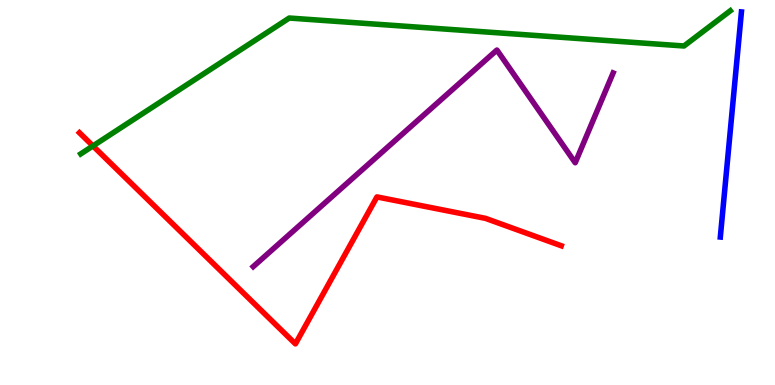[{'lines': ['blue', 'red'], 'intersections': []}, {'lines': ['green', 'red'], 'intersections': [{'x': 1.2, 'y': 6.21}]}, {'lines': ['purple', 'red'], 'intersections': []}, {'lines': ['blue', 'green'], 'intersections': []}, {'lines': ['blue', 'purple'], 'intersections': []}, {'lines': ['green', 'purple'], 'intersections': []}]